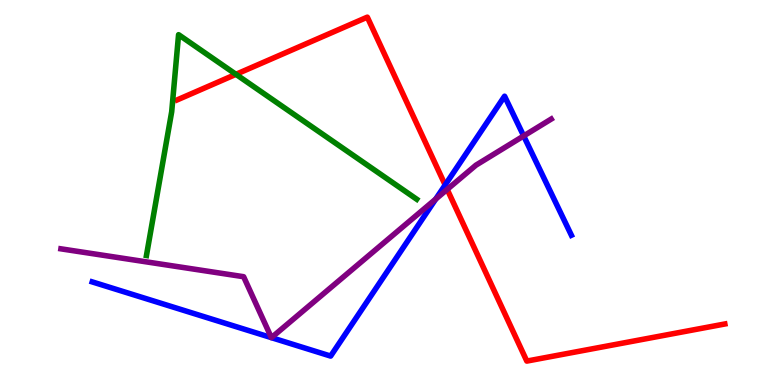[{'lines': ['blue', 'red'], 'intersections': [{'x': 5.74, 'y': 5.2}]}, {'lines': ['green', 'red'], 'intersections': [{'x': 3.04, 'y': 8.07}]}, {'lines': ['purple', 'red'], 'intersections': [{'x': 5.77, 'y': 5.08}]}, {'lines': ['blue', 'green'], 'intersections': []}, {'lines': ['blue', 'purple'], 'intersections': [{'x': 3.5, 'y': 1.23}, {'x': 3.5, 'y': 1.23}, {'x': 5.62, 'y': 4.83}, {'x': 6.76, 'y': 6.47}]}, {'lines': ['green', 'purple'], 'intersections': []}]